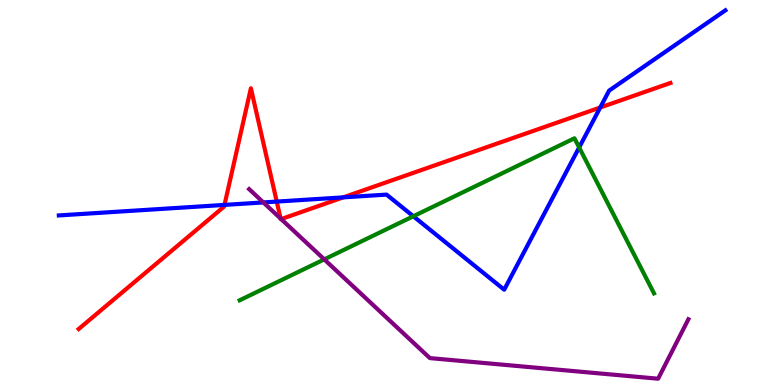[{'lines': ['blue', 'red'], 'intersections': [{'x': 2.9, 'y': 4.68}, {'x': 3.57, 'y': 4.76}, {'x': 4.43, 'y': 4.87}, {'x': 7.74, 'y': 7.21}]}, {'lines': ['green', 'red'], 'intersections': []}, {'lines': ['purple', 'red'], 'intersections': [{'x': 3.62, 'y': 4.32}, {'x': 3.63, 'y': 4.31}]}, {'lines': ['blue', 'green'], 'intersections': [{'x': 5.33, 'y': 4.38}, {'x': 7.47, 'y': 6.17}]}, {'lines': ['blue', 'purple'], 'intersections': [{'x': 3.4, 'y': 4.74}]}, {'lines': ['green', 'purple'], 'intersections': [{'x': 4.18, 'y': 3.26}]}]